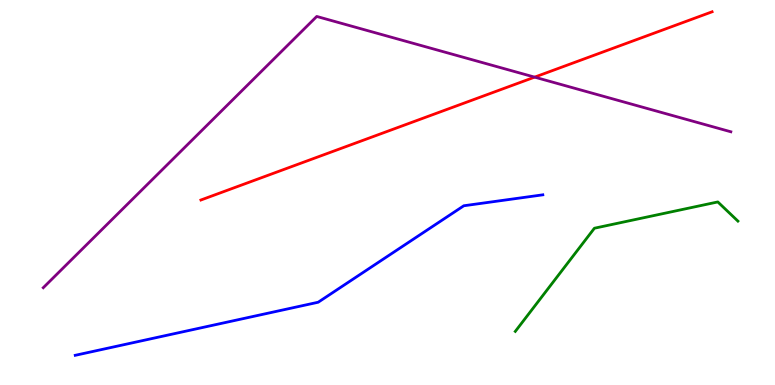[{'lines': ['blue', 'red'], 'intersections': []}, {'lines': ['green', 'red'], 'intersections': []}, {'lines': ['purple', 'red'], 'intersections': [{'x': 6.9, 'y': 8.0}]}, {'lines': ['blue', 'green'], 'intersections': []}, {'lines': ['blue', 'purple'], 'intersections': []}, {'lines': ['green', 'purple'], 'intersections': []}]